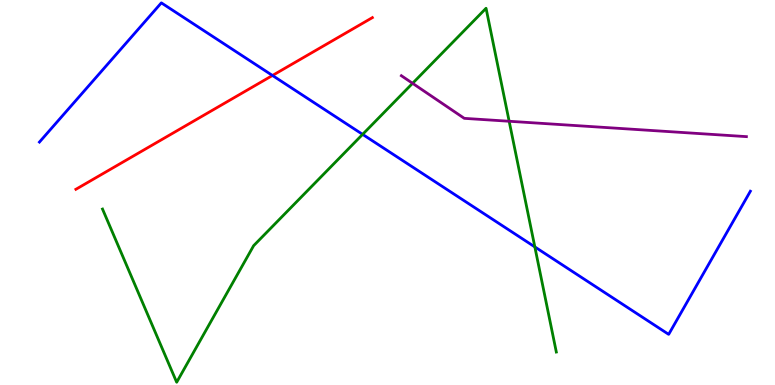[{'lines': ['blue', 'red'], 'intersections': [{'x': 3.52, 'y': 8.04}]}, {'lines': ['green', 'red'], 'intersections': []}, {'lines': ['purple', 'red'], 'intersections': []}, {'lines': ['blue', 'green'], 'intersections': [{'x': 4.68, 'y': 6.51}, {'x': 6.9, 'y': 3.59}]}, {'lines': ['blue', 'purple'], 'intersections': []}, {'lines': ['green', 'purple'], 'intersections': [{'x': 5.32, 'y': 7.84}, {'x': 6.57, 'y': 6.85}]}]